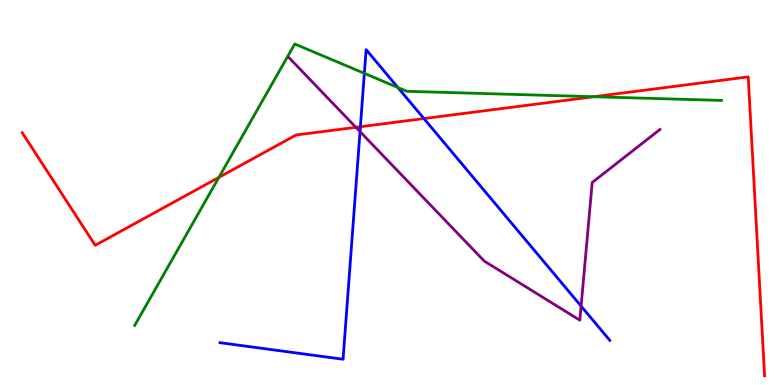[{'lines': ['blue', 'red'], 'intersections': [{'x': 4.65, 'y': 6.71}, {'x': 5.47, 'y': 6.92}]}, {'lines': ['green', 'red'], 'intersections': [{'x': 2.82, 'y': 5.39}, {'x': 7.66, 'y': 7.49}]}, {'lines': ['purple', 'red'], 'intersections': [{'x': 4.59, 'y': 6.69}]}, {'lines': ['blue', 'green'], 'intersections': [{'x': 4.7, 'y': 8.09}, {'x': 5.13, 'y': 7.73}]}, {'lines': ['blue', 'purple'], 'intersections': [{'x': 4.65, 'y': 6.58}, {'x': 7.5, 'y': 2.05}]}, {'lines': ['green', 'purple'], 'intersections': []}]